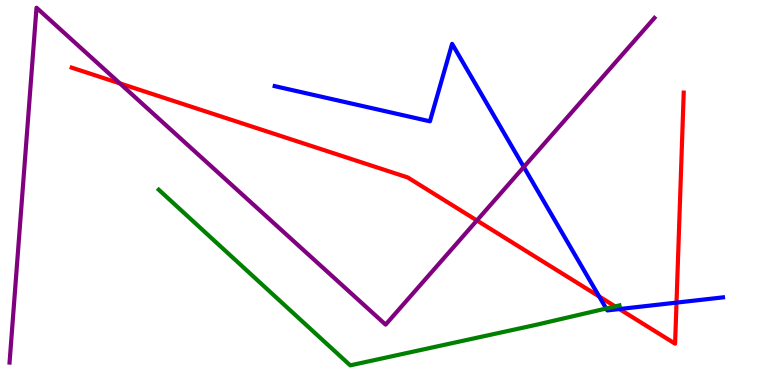[{'lines': ['blue', 'red'], 'intersections': [{'x': 7.73, 'y': 2.3}, {'x': 7.99, 'y': 1.97}, {'x': 8.73, 'y': 2.14}]}, {'lines': ['green', 'red'], 'intersections': [{'x': 7.94, 'y': 2.04}]}, {'lines': ['purple', 'red'], 'intersections': [{'x': 1.55, 'y': 7.83}, {'x': 6.15, 'y': 4.27}]}, {'lines': ['blue', 'green'], 'intersections': [{'x': 7.82, 'y': 1.99}]}, {'lines': ['blue', 'purple'], 'intersections': [{'x': 6.76, 'y': 5.66}]}, {'lines': ['green', 'purple'], 'intersections': []}]